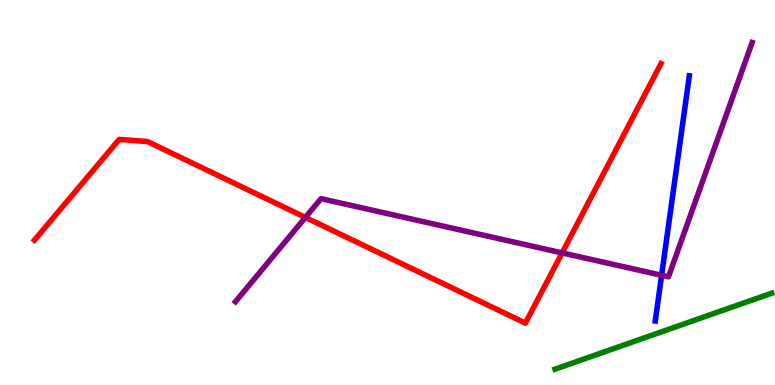[{'lines': ['blue', 'red'], 'intersections': []}, {'lines': ['green', 'red'], 'intersections': []}, {'lines': ['purple', 'red'], 'intersections': [{'x': 3.94, 'y': 4.35}, {'x': 7.25, 'y': 3.43}]}, {'lines': ['blue', 'green'], 'intersections': []}, {'lines': ['blue', 'purple'], 'intersections': [{'x': 8.54, 'y': 2.85}]}, {'lines': ['green', 'purple'], 'intersections': []}]